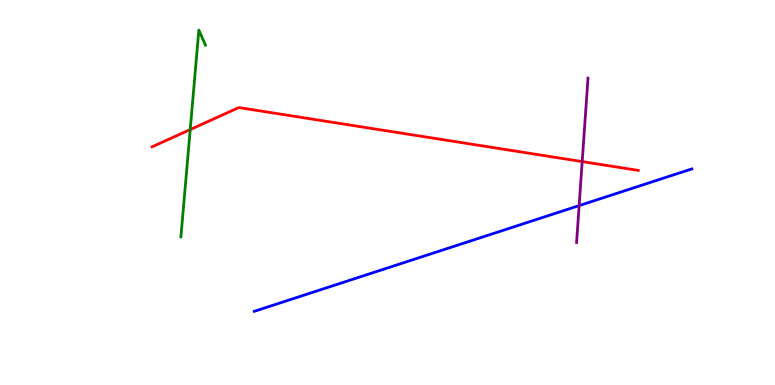[{'lines': ['blue', 'red'], 'intersections': []}, {'lines': ['green', 'red'], 'intersections': [{'x': 2.45, 'y': 6.63}]}, {'lines': ['purple', 'red'], 'intersections': [{'x': 7.51, 'y': 5.8}]}, {'lines': ['blue', 'green'], 'intersections': []}, {'lines': ['blue', 'purple'], 'intersections': [{'x': 7.47, 'y': 4.66}]}, {'lines': ['green', 'purple'], 'intersections': []}]